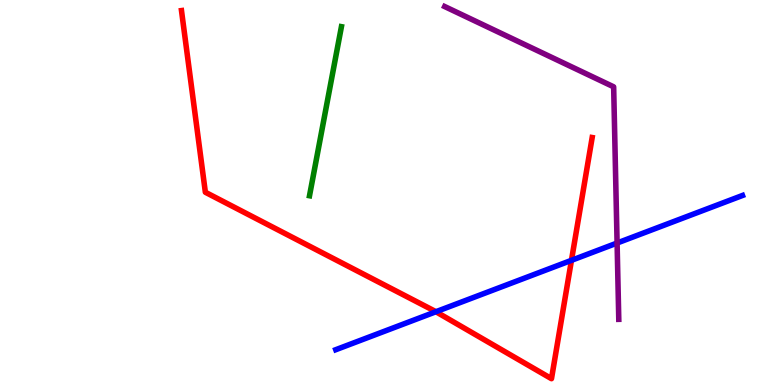[{'lines': ['blue', 'red'], 'intersections': [{'x': 5.62, 'y': 1.9}, {'x': 7.37, 'y': 3.24}]}, {'lines': ['green', 'red'], 'intersections': []}, {'lines': ['purple', 'red'], 'intersections': []}, {'lines': ['blue', 'green'], 'intersections': []}, {'lines': ['blue', 'purple'], 'intersections': [{'x': 7.96, 'y': 3.69}]}, {'lines': ['green', 'purple'], 'intersections': []}]